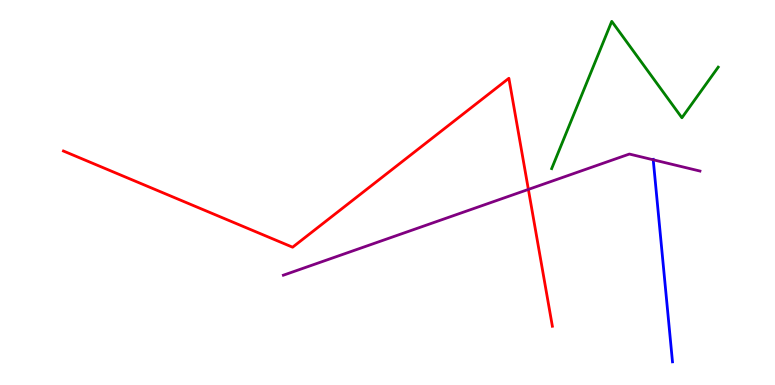[{'lines': ['blue', 'red'], 'intersections': []}, {'lines': ['green', 'red'], 'intersections': []}, {'lines': ['purple', 'red'], 'intersections': [{'x': 6.82, 'y': 5.08}]}, {'lines': ['blue', 'green'], 'intersections': []}, {'lines': ['blue', 'purple'], 'intersections': [{'x': 8.43, 'y': 5.85}]}, {'lines': ['green', 'purple'], 'intersections': []}]